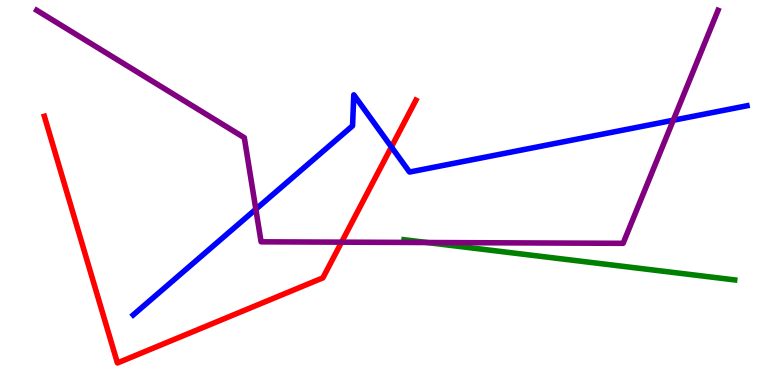[{'lines': ['blue', 'red'], 'intersections': [{'x': 5.05, 'y': 6.18}]}, {'lines': ['green', 'red'], 'intersections': []}, {'lines': ['purple', 'red'], 'intersections': [{'x': 4.41, 'y': 3.71}]}, {'lines': ['blue', 'green'], 'intersections': []}, {'lines': ['blue', 'purple'], 'intersections': [{'x': 3.3, 'y': 4.57}, {'x': 8.69, 'y': 6.88}]}, {'lines': ['green', 'purple'], 'intersections': [{'x': 5.51, 'y': 3.7}]}]